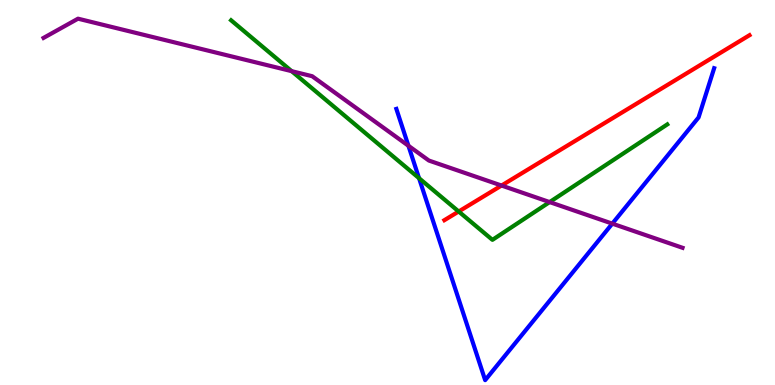[{'lines': ['blue', 'red'], 'intersections': []}, {'lines': ['green', 'red'], 'intersections': [{'x': 5.92, 'y': 4.51}]}, {'lines': ['purple', 'red'], 'intersections': [{'x': 6.47, 'y': 5.18}]}, {'lines': ['blue', 'green'], 'intersections': [{'x': 5.41, 'y': 5.37}]}, {'lines': ['blue', 'purple'], 'intersections': [{'x': 5.27, 'y': 6.21}, {'x': 7.9, 'y': 4.19}]}, {'lines': ['green', 'purple'], 'intersections': [{'x': 3.76, 'y': 8.15}, {'x': 7.09, 'y': 4.75}]}]